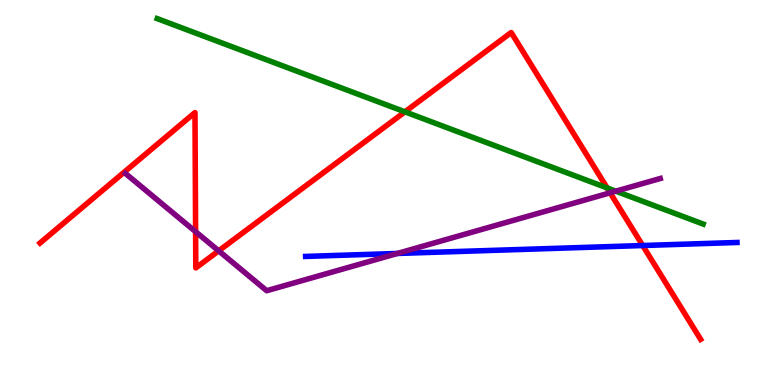[{'lines': ['blue', 'red'], 'intersections': [{'x': 8.29, 'y': 3.62}]}, {'lines': ['green', 'red'], 'intersections': [{'x': 5.23, 'y': 7.1}, {'x': 7.83, 'y': 5.12}]}, {'lines': ['purple', 'red'], 'intersections': [{'x': 2.52, 'y': 3.98}, {'x': 2.82, 'y': 3.48}, {'x': 7.87, 'y': 4.99}]}, {'lines': ['blue', 'green'], 'intersections': []}, {'lines': ['blue', 'purple'], 'intersections': [{'x': 5.13, 'y': 3.42}]}, {'lines': ['green', 'purple'], 'intersections': [{'x': 7.95, 'y': 5.03}]}]